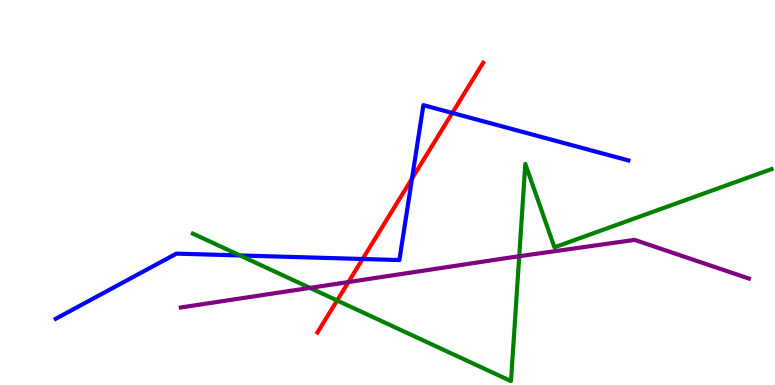[{'lines': ['blue', 'red'], 'intersections': [{'x': 4.68, 'y': 3.27}, {'x': 5.32, 'y': 5.36}, {'x': 5.84, 'y': 7.07}]}, {'lines': ['green', 'red'], 'intersections': [{'x': 4.35, 'y': 2.2}]}, {'lines': ['purple', 'red'], 'intersections': [{'x': 4.5, 'y': 2.67}]}, {'lines': ['blue', 'green'], 'intersections': [{'x': 3.1, 'y': 3.36}]}, {'lines': ['blue', 'purple'], 'intersections': []}, {'lines': ['green', 'purple'], 'intersections': [{'x': 4.0, 'y': 2.52}, {'x': 6.7, 'y': 3.34}]}]